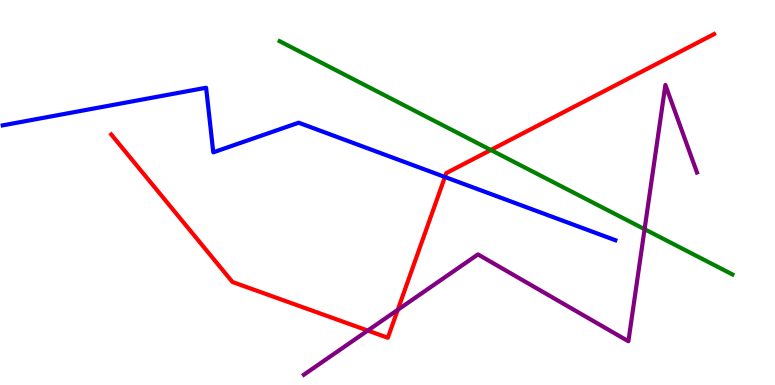[{'lines': ['blue', 'red'], 'intersections': [{'x': 5.74, 'y': 5.4}]}, {'lines': ['green', 'red'], 'intersections': [{'x': 6.33, 'y': 6.1}]}, {'lines': ['purple', 'red'], 'intersections': [{'x': 4.75, 'y': 1.41}, {'x': 5.13, 'y': 1.95}]}, {'lines': ['blue', 'green'], 'intersections': []}, {'lines': ['blue', 'purple'], 'intersections': []}, {'lines': ['green', 'purple'], 'intersections': [{'x': 8.32, 'y': 4.05}]}]